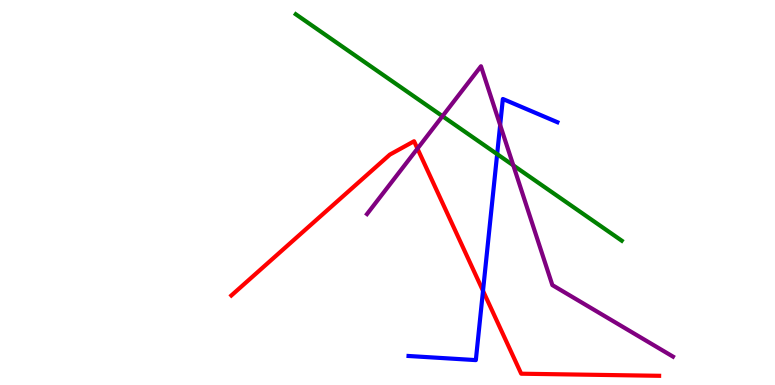[{'lines': ['blue', 'red'], 'intersections': [{'x': 6.23, 'y': 2.45}]}, {'lines': ['green', 'red'], 'intersections': []}, {'lines': ['purple', 'red'], 'intersections': [{'x': 5.39, 'y': 6.14}]}, {'lines': ['blue', 'green'], 'intersections': [{'x': 6.41, 'y': 6.0}]}, {'lines': ['blue', 'purple'], 'intersections': [{'x': 6.45, 'y': 6.75}]}, {'lines': ['green', 'purple'], 'intersections': [{'x': 5.71, 'y': 6.98}, {'x': 6.62, 'y': 5.7}]}]